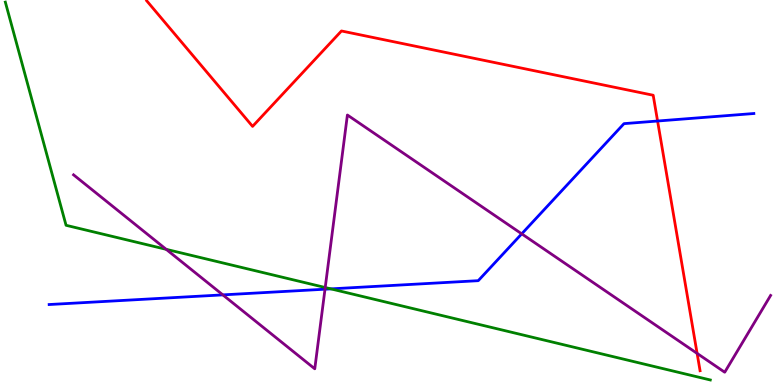[{'lines': ['blue', 'red'], 'intersections': [{'x': 8.48, 'y': 6.86}]}, {'lines': ['green', 'red'], 'intersections': []}, {'lines': ['purple', 'red'], 'intersections': [{'x': 9.0, 'y': 0.821}]}, {'lines': ['blue', 'green'], 'intersections': [{'x': 4.27, 'y': 2.5}]}, {'lines': ['blue', 'purple'], 'intersections': [{'x': 2.88, 'y': 2.34}, {'x': 4.19, 'y': 2.49}, {'x': 6.73, 'y': 3.93}]}, {'lines': ['green', 'purple'], 'intersections': [{'x': 2.14, 'y': 3.52}, {'x': 4.2, 'y': 2.53}]}]